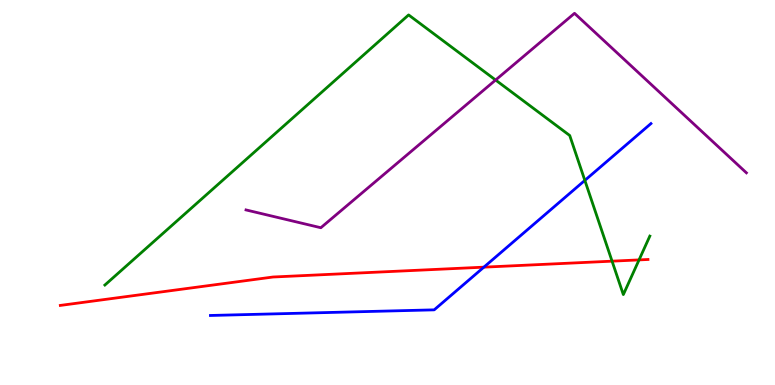[{'lines': ['blue', 'red'], 'intersections': [{'x': 6.24, 'y': 3.06}]}, {'lines': ['green', 'red'], 'intersections': [{'x': 7.9, 'y': 3.22}, {'x': 8.25, 'y': 3.25}]}, {'lines': ['purple', 'red'], 'intersections': []}, {'lines': ['blue', 'green'], 'intersections': [{'x': 7.55, 'y': 5.31}]}, {'lines': ['blue', 'purple'], 'intersections': []}, {'lines': ['green', 'purple'], 'intersections': [{'x': 6.39, 'y': 7.92}]}]